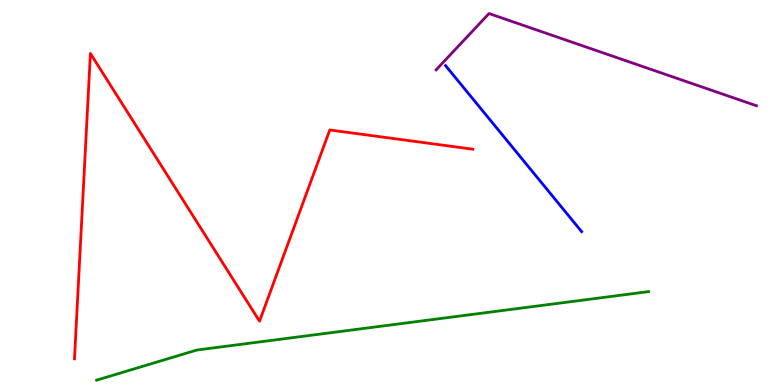[{'lines': ['blue', 'red'], 'intersections': []}, {'lines': ['green', 'red'], 'intersections': []}, {'lines': ['purple', 'red'], 'intersections': []}, {'lines': ['blue', 'green'], 'intersections': []}, {'lines': ['blue', 'purple'], 'intersections': []}, {'lines': ['green', 'purple'], 'intersections': []}]